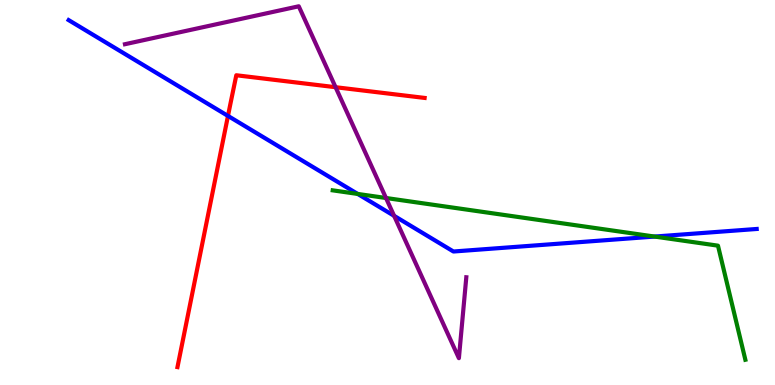[{'lines': ['blue', 'red'], 'intersections': [{'x': 2.94, 'y': 6.99}]}, {'lines': ['green', 'red'], 'intersections': []}, {'lines': ['purple', 'red'], 'intersections': [{'x': 4.33, 'y': 7.73}]}, {'lines': ['blue', 'green'], 'intersections': [{'x': 4.62, 'y': 4.96}, {'x': 8.45, 'y': 3.86}]}, {'lines': ['blue', 'purple'], 'intersections': [{'x': 5.09, 'y': 4.39}]}, {'lines': ['green', 'purple'], 'intersections': [{'x': 4.98, 'y': 4.86}]}]